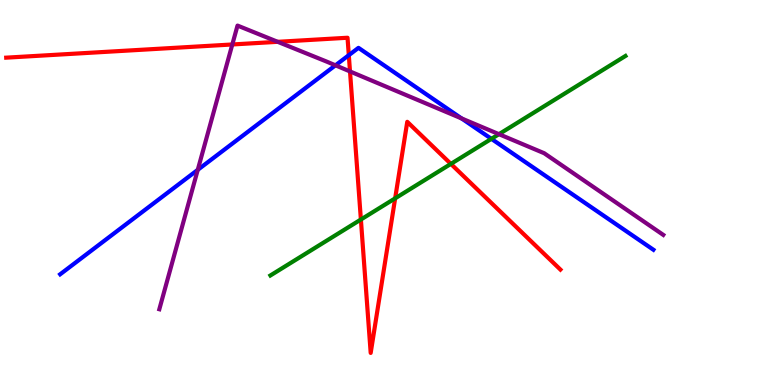[{'lines': ['blue', 'red'], 'intersections': [{'x': 4.5, 'y': 8.57}]}, {'lines': ['green', 'red'], 'intersections': [{'x': 4.66, 'y': 4.3}, {'x': 5.1, 'y': 4.85}, {'x': 5.82, 'y': 5.74}]}, {'lines': ['purple', 'red'], 'intersections': [{'x': 3.0, 'y': 8.84}, {'x': 3.58, 'y': 8.91}, {'x': 4.52, 'y': 8.14}]}, {'lines': ['blue', 'green'], 'intersections': [{'x': 6.34, 'y': 6.39}]}, {'lines': ['blue', 'purple'], 'intersections': [{'x': 2.55, 'y': 5.59}, {'x': 4.33, 'y': 8.3}, {'x': 5.96, 'y': 6.92}]}, {'lines': ['green', 'purple'], 'intersections': [{'x': 6.44, 'y': 6.51}]}]